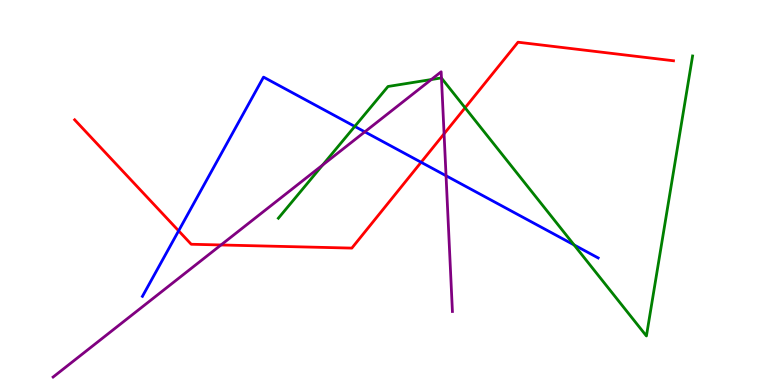[{'lines': ['blue', 'red'], 'intersections': [{'x': 2.3, 'y': 4.0}, {'x': 5.43, 'y': 5.79}]}, {'lines': ['green', 'red'], 'intersections': [{'x': 6.0, 'y': 7.2}]}, {'lines': ['purple', 'red'], 'intersections': [{'x': 2.85, 'y': 3.64}, {'x': 5.73, 'y': 6.52}]}, {'lines': ['blue', 'green'], 'intersections': [{'x': 4.58, 'y': 6.72}, {'x': 7.41, 'y': 3.64}]}, {'lines': ['blue', 'purple'], 'intersections': [{'x': 4.71, 'y': 6.58}, {'x': 5.76, 'y': 5.44}]}, {'lines': ['green', 'purple'], 'intersections': [{'x': 4.16, 'y': 5.71}, {'x': 5.57, 'y': 7.93}, {'x': 5.7, 'y': 7.97}]}]